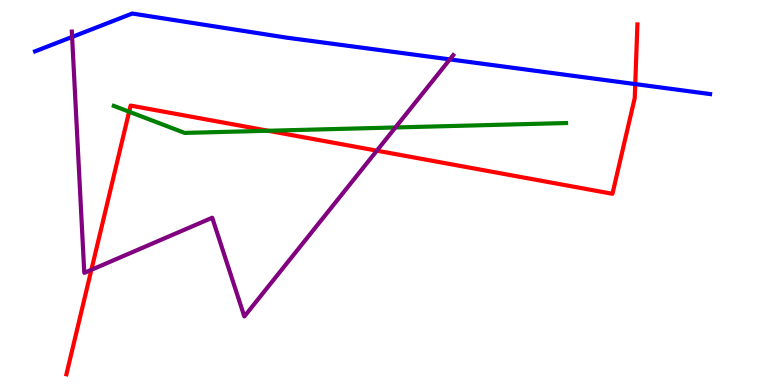[{'lines': ['blue', 'red'], 'intersections': [{'x': 8.2, 'y': 7.82}]}, {'lines': ['green', 'red'], 'intersections': [{'x': 1.67, 'y': 7.1}, {'x': 3.46, 'y': 6.6}]}, {'lines': ['purple', 'red'], 'intersections': [{'x': 1.18, 'y': 2.99}, {'x': 4.86, 'y': 6.09}]}, {'lines': ['blue', 'green'], 'intersections': []}, {'lines': ['blue', 'purple'], 'intersections': [{'x': 0.93, 'y': 9.04}, {'x': 5.8, 'y': 8.46}]}, {'lines': ['green', 'purple'], 'intersections': [{'x': 5.1, 'y': 6.69}]}]